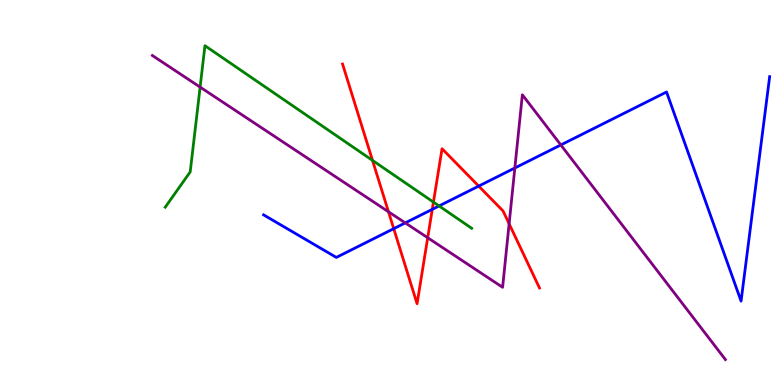[{'lines': ['blue', 'red'], 'intersections': [{'x': 5.08, 'y': 4.06}, {'x': 5.58, 'y': 4.56}, {'x': 6.18, 'y': 5.17}]}, {'lines': ['green', 'red'], 'intersections': [{'x': 4.81, 'y': 5.83}, {'x': 5.59, 'y': 4.75}]}, {'lines': ['purple', 'red'], 'intersections': [{'x': 5.01, 'y': 4.5}, {'x': 5.52, 'y': 3.83}, {'x': 6.57, 'y': 4.19}]}, {'lines': ['blue', 'green'], 'intersections': [{'x': 5.67, 'y': 4.65}]}, {'lines': ['blue', 'purple'], 'intersections': [{'x': 5.23, 'y': 4.21}, {'x': 6.64, 'y': 5.64}, {'x': 7.24, 'y': 6.23}]}, {'lines': ['green', 'purple'], 'intersections': [{'x': 2.58, 'y': 7.74}]}]